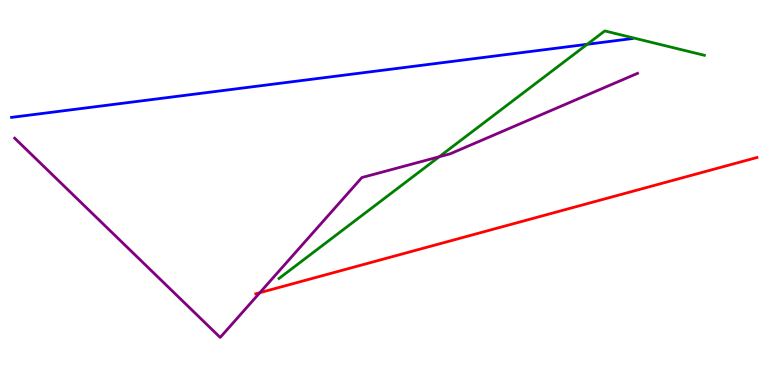[{'lines': ['blue', 'red'], 'intersections': []}, {'lines': ['green', 'red'], 'intersections': []}, {'lines': ['purple', 'red'], 'intersections': [{'x': 3.35, 'y': 2.4}]}, {'lines': ['blue', 'green'], 'intersections': [{'x': 7.58, 'y': 8.85}]}, {'lines': ['blue', 'purple'], 'intersections': []}, {'lines': ['green', 'purple'], 'intersections': [{'x': 5.67, 'y': 5.93}]}]